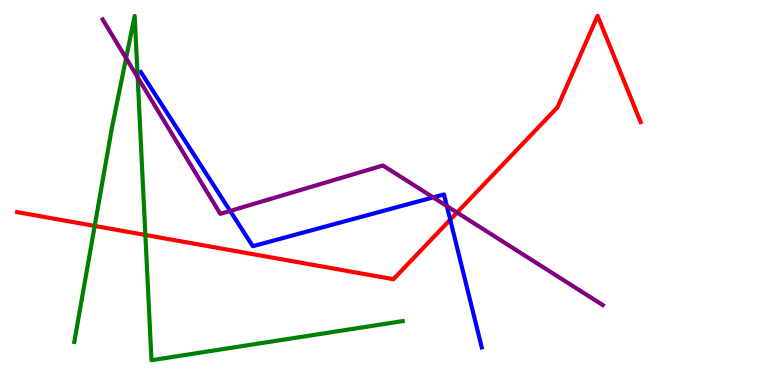[{'lines': ['blue', 'red'], 'intersections': [{'x': 5.81, 'y': 4.29}]}, {'lines': ['green', 'red'], 'intersections': [{'x': 1.22, 'y': 4.13}, {'x': 1.88, 'y': 3.9}]}, {'lines': ['purple', 'red'], 'intersections': [{'x': 5.9, 'y': 4.48}]}, {'lines': ['blue', 'green'], 'intersections': []}, {'lines': ['blue', 'purple'], 'intersections': [{'x': 2.97, 'y': 4.52}, {'x': 5.59, 'y': 4.87}, {'x': 5.77, 'y': 4.65}]}, {'lines': ['green', 'purple'], 'intersections': [{'x': 1.63, 'y': 8.49}, {'x': 1.78, 'y': 7.99}]}]